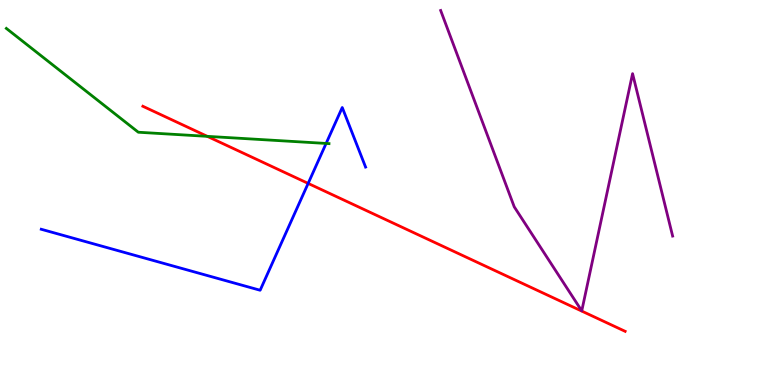[{'lines': ['blue', 'red'], 'intersections': [{'x': 3.98, 'y': 5.24}]}, {'lines': ['green', 'red'], 'intersections': [{'x': 2.67, 'y': 6.46}]}, {'lines': ['purple', 'red'], 'intersections': []}, {'lines': ['blue', 'green'], 'intersections': [{'x': 4.21, 'y': 6.27}]}, {'lines': ['blue', 'purple'], 'intersections': []}, {'lines': ['green', 'purple'], 'intersections': []}]